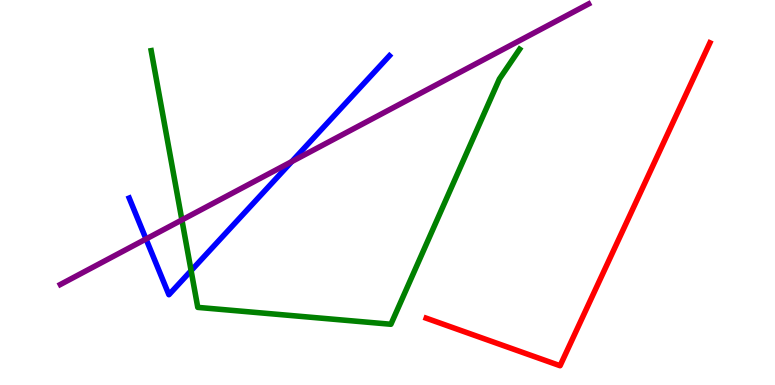[{'lines': ['blue', 'red'], 'intersections': []}, {'lines': ['green', 'red'], 'intersections': []}, {'lines': ['purple', 'red'], 'intersections': []}, {'lines': ['blue', 'green'], 'intersections': [{'x': 2.47, 'y': 2.97}]}, {'lines': ['blue', 'purple'], 'intersections': [{'x': 1.88, 'y': 3.79}, {'x': 3.76, 'y': 5.8}]}, {'lines': ['green', 'purple'], 'intersections': [{'x': 2.35, 'y': 4.29}]}]